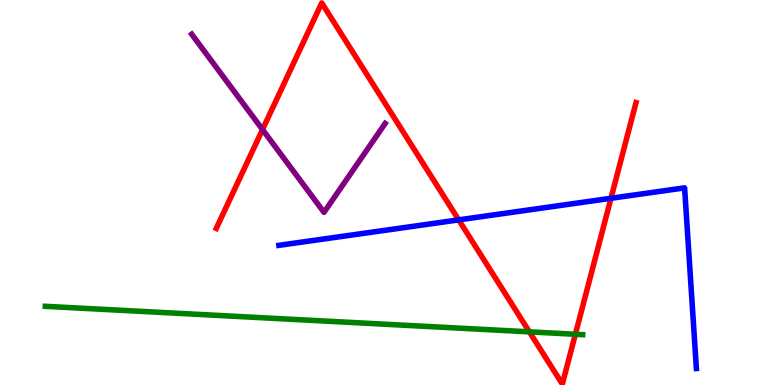[{'lines': ['blue', 'red'], 'intersections': [{'x': 5.92, 'y': 4.29}, {'x': 7.88, 'y': 4.85}]}, {'lines': ['green', 'red'], 'intersections': [{'x': 6.83, 'y': 1.38}, {'x': 7.42, 'y': 1.32}]}, {'lines': ['purple', 'red'], 'intersections': [{'x': 3.39, 'y': 6.63}]}, {'lines': ['blue', 'green'], 'intersections': []}, {'lines': ['blue', 'purple'], 'intersections': []}, {'lines': ['green', 'purple'], 'intersections': []}]